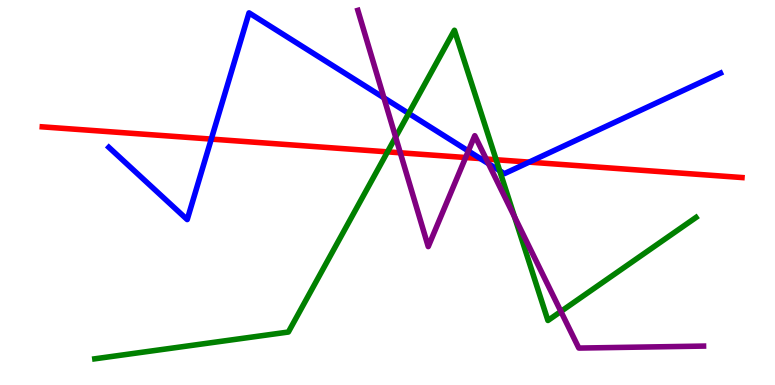[{'lines': ['blue', 'red'], 'intersections': [{'x': 2.73, 'y': 6.39}, {'x': 6.2, 'y': 5.88}, {'x': 6.83, 'y': 5.79}]}, {'lines': ['green', 'red'], 'intersections': [{'x': 5.0, 'y': 6.06}, {'x': 6.4, 'y': 5.85}]}, {'lines': ['purple', 'red'], 'intersections': [{'x': 5.17, 'y': 6.03}, {'x': 6.01, 'y': 5.91}, {'x': 6.27, 'y': 5.87}]}, {'lines': ['blue', 'green'], 'intersections': [{'x': 5.27, 'y': 7.05}, {'x': 6.45, 'y': 5.57}]}, {'lines': ['blue', 'purple'], 'intersections': [{'x': 4.95, 'y': 7.46}, {'x': 6.04, 'y': 6.08}, {'x': 6.3, 'y': 5.75}]}, {'lines': ['green', 'purple'], 'intersections': [{'x': 5.1, 'y': 6.44}, {'x': 6.64, 'y': 4.37}, {'x': 7.24, 'y': 1.91}]}]